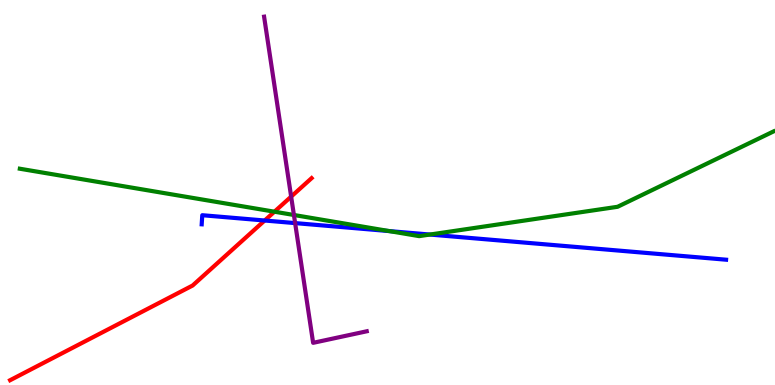[{'lines': ['blue', 'red'], 'intersections': [{'x': 3.42, 'y': 4.27}]}, {'lines': ['green', 'red'], 'intersections': [{'x': 3.54, 'y': 4.5}]}, {'lines': ['purple', 'red'], 'intersections': [{'x': 3.76, 'y': 4.89}]}, {'lines': ['blue', 'green'], 'intersections': [{'x': 5.02, 'y': 4.0}, {'x': 5.55, 'y': 3.91}]}, {'lines': ['blue', 'purple'], 'intersections': [{'x': 3.81, 'y': 4.21}]}, {'lines': ['green', 'purple'], 'intersections': [{'x': 3.79, 'y': 4.42}]}]